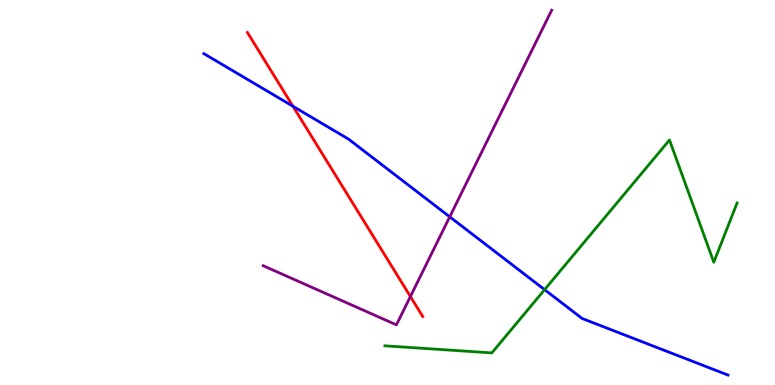[{'lines': ['blue', 'red'], 'intersections': [{'x': 3.78, 'y': 7.24}]}, {'lines': ['green', 'red'], 'intersections': []}, {'lines': ['purple', 'red'], 'intersections': [{'x': 5.3, 'y': 2.3}]}, {'lines': ['blue', 'green'], 'intersections': [{'x': 7.03, 'y': 2.48}]}, {'lines': ['blue', 'purple'], 'intersections': [{'x': 5.8, 'y': 4.37}]}, {'lines': ['green', 'purple'], 'intersections': []}]